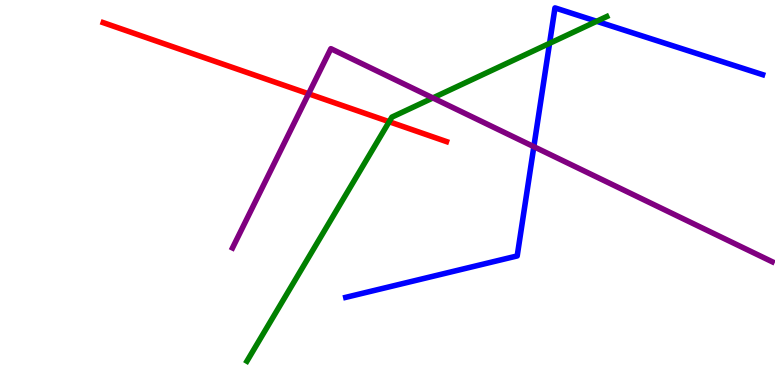[{'lines': ['blue', 'red'], 'intersections': []}, {'lines': ['green', 'red'], 'intersections': [{'x': 5.02, 'y': 6.84}]}, {'lines': ['purple', 'red'], 'intersections': [{'x': 3.98, 'y': 7.56}]}, {'lines': ['blue', 'green'], 'intersections': [{'x': 7.09, 'y': 8.87}, {'x': 7.7, 'y': 9.45}]}, {'lines': ['blue', 'purple'], 'intersections': [{'x': 6.89, 'y': 6.19}]}, {'lines': ['green', 'purple'], 'intersections': [{'x': 5.59, 'y': 7.46}]}]